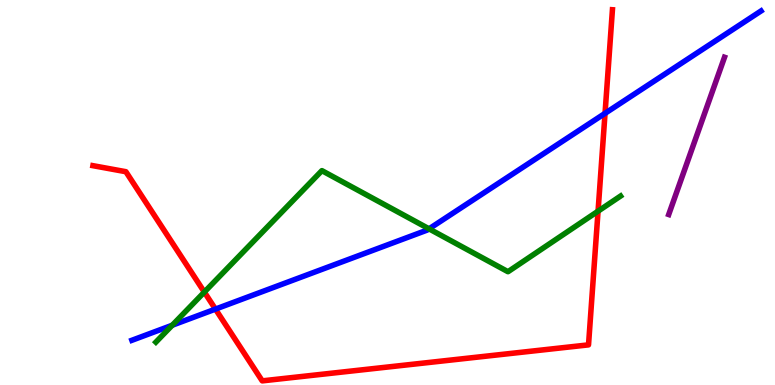[{'lines': ['blue', 'red'], 'intersections': [{'x': 2.78, 'y': 1.97}, {'x': 7.81, 'y': 7.06}]}, {'lines': ['green', 'red'], 'intersections': [{'x': 2.64, 'y': 2.41}, {'x': 7.72, 'y': 4.51}]}, {'lines': ['purple', 'red'], 'intersections': []}, {'lines': ['blue', 'green'], 'intersections': [{'x': 2.22, 'y': 1.55}, {'x': 5.54, 'y': 4.06}]}, {'lines': ['blue', 'purple'], 'intersections': []}, {'lines': ['green', 'purple'], 'intersections': []}]